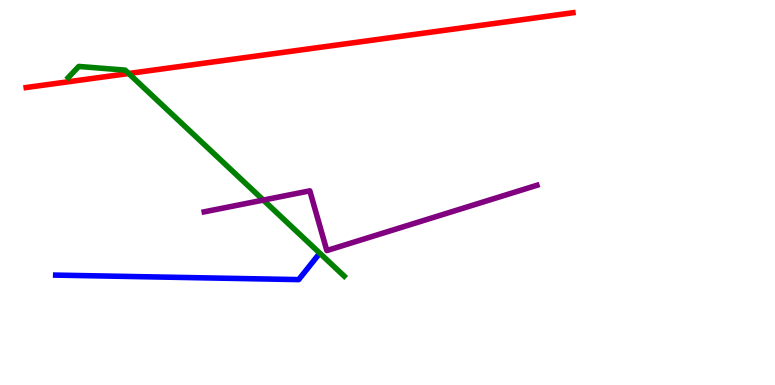[{'lines': ['blue', 'red'], 'intersections': []}, {'lines': ['green', 'red'], 'intersections': [{'x': 1.66, 'y': 8.09}]}, {'lines': ['purple', 'red'], 'intersections': []}, {'lines': ['blue', 'green'], 'intersections': []}, {'lines': ['blue', 'purple'], 'intersections': []}, {'lines': ['green', 'purple'], 'intersections': [{'x': 3.4, 'y': 4.8}]}]